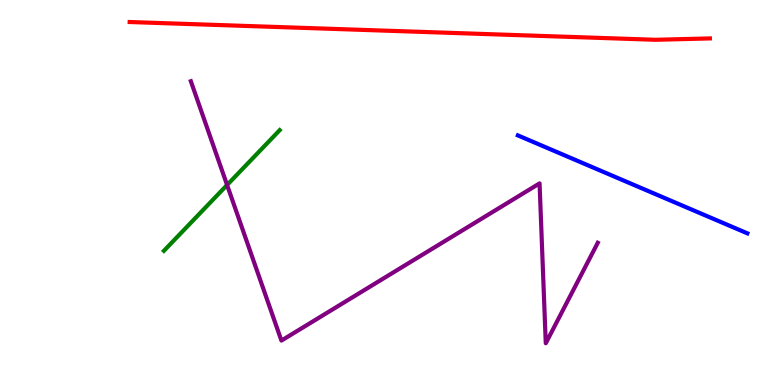[{'lines': ['blue', 'red'], 'intersections': []}, {'lines': ['green', 'red'], 'intersections': []}, {'lines': ['purple', 'red'], 'intersections': []}, {'lines': ['blue', 'green'], 'intersections': []}, {'lines': ['blue', 'purple'], 'intersections': []}, {'lines': ['green', 'purple'], 'intersections': [{'x': 2.93, 'y': 5.19}]}]